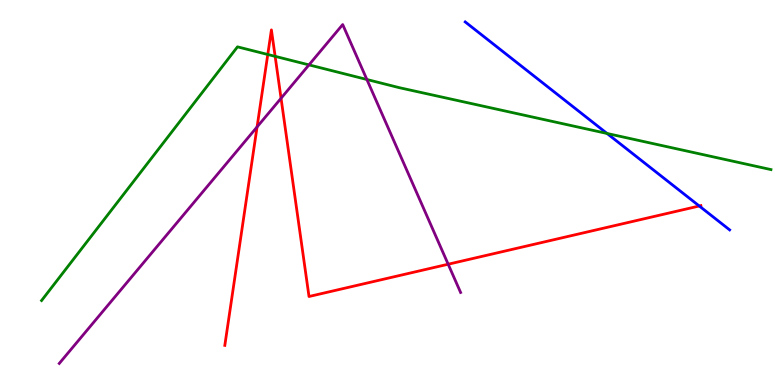[{'lines': ['blue', 'red'], 'intersections': [{'x': 9.02, 'y': 4.65}]}, {'lines': ['green', 'red'], 'intersections': [{'x': 3.46, 'y': 8.58}, {'x': 3.55, 'y': 8.54}]}, {'lines': ['purple', 'red'], 'intersections': [{'x': 3.32, 'y': 6.7}, {'x': 3.63, 'y': 7.45}, {'x': 5.78, 'y': 3.14}]}, {'lines': ['blue', 'green'], 'intersections': [{'x': 7.83, 'y': 6.53}]}, {'lines': ['blue', 'purple'], 'intersections': []}, {'lines': ['green', 'purple'], 'intersections': [{'x': 3.99, 'y': 8.31}, {'x': 4.73, 'y': 7.94}]}]